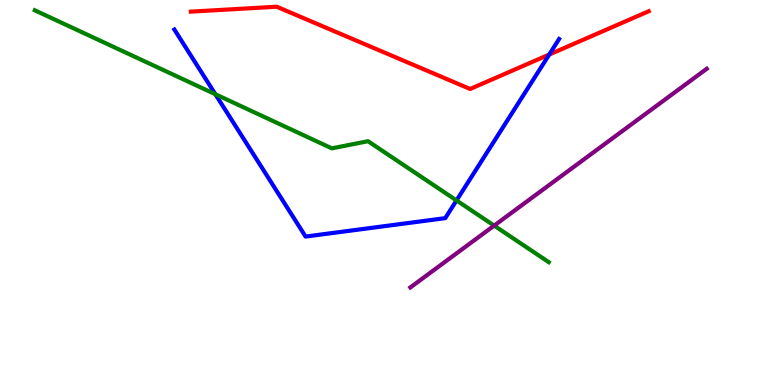[{'lines': ['blue', 'red'], 'intersections': [{'x': 7.09, 'y': 8.58}]}, {'lines': ['green', 'red'], 'intersections': []}, {'lines': ['purple', 'red'], 'intersections': []}, {'lines': ['blue', 'green'], 'intersections': [{'x': 2.78, 'y': 7.55}, {'x': 5.89, 'y': 4.79}]}, {'lines': ['blue', 'purple'], 'intersections': []}, {'lines': ['green', 'purple'], 'intersections': [{'x': 6.38, 'y': 4.14}]}]